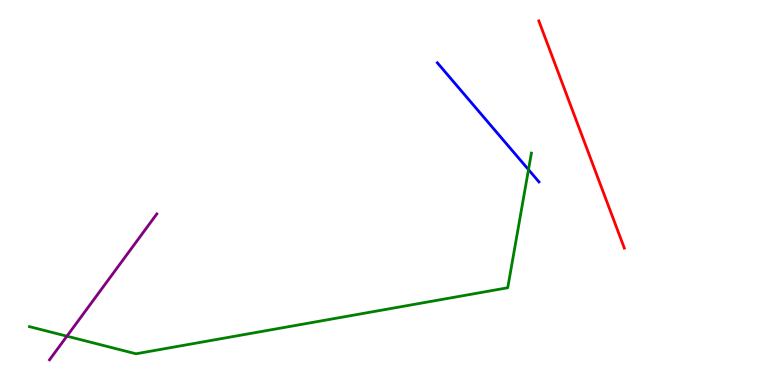[{'lines': ['blue', 'red'], 'intersections': []}, {'lines': ['green', 'red'], 'intersections': []}, {'lines': ['purple', 'red'], 'intersections': []}, {'lines': ['blue', 'green'], 'intersections': [{'x': 6.82, 'y': 5.59}]}, {'lines': ['blue', 'purple'], 'intersections': []}, {'lines': ['green', 'purple'], 'intersections': [{'x': 0.863, 'y': 1.27}]}]